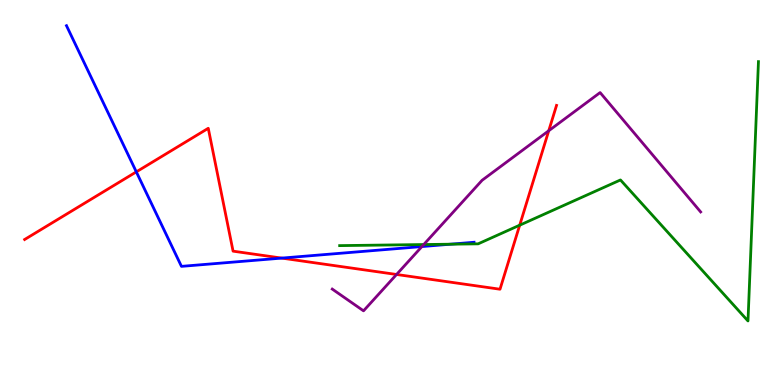[{'lines': ['blue', 'red'], 'intersections': [{'x': 1.76, 'y': 5.54}, {'x': 3.64, 'y': 3.3}]}, {'lines': ['green', 'red'], 'intersections': [{'x': 6.71, 'y': 4.15}]}, {'lines': ['purple', 'red'], 'intersections': [{'x': 5.12, 'y': 2.87}, {'x': 7.08, 'y': 6.6}]}, {'lines': ['blue', 'green'], 'intersections': [{'x': 5.81, 'y': 3.66}]}, {'lines': ['blue', 'purple'], 'intersections': [{'x': 5.44, 'y': 3.6}]}, {'lines': ['green', 'purple'], 'intersections': [{'x': 5.47, 'y': 3.65}]}]